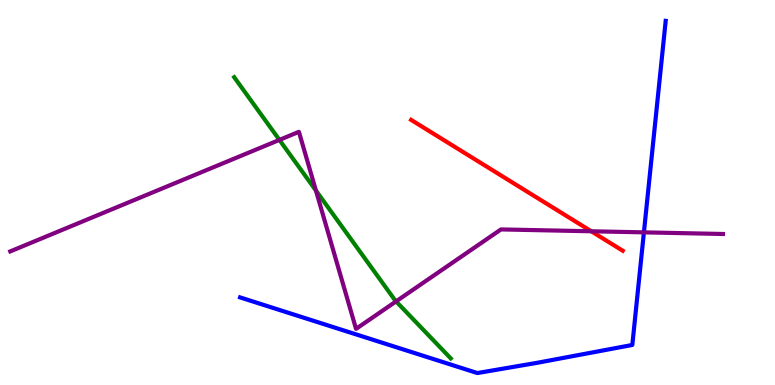[{'lines': ['blue', 'red'], 'intersections': []}, {'lines': ['green', 'red'], 'intersections': []}, {'lines': ['purple', 'red'], 'intersections': [{'x': 7.63, 'y': 3.99}]}, {'lines': ['blue', 'green'], 'intersections': []}, {'lines': ['blue', 'purple'], 'intersections': [{'x': 8.31, 'y': 3.96}]}, {'lines': ['green', 'purple'], 'intersections': [{'x': 3.61, 'y': 6.37}, {'x': 4.08, 'y': 5.05}, {'x': 5.11, 'y': 2.17}]}]